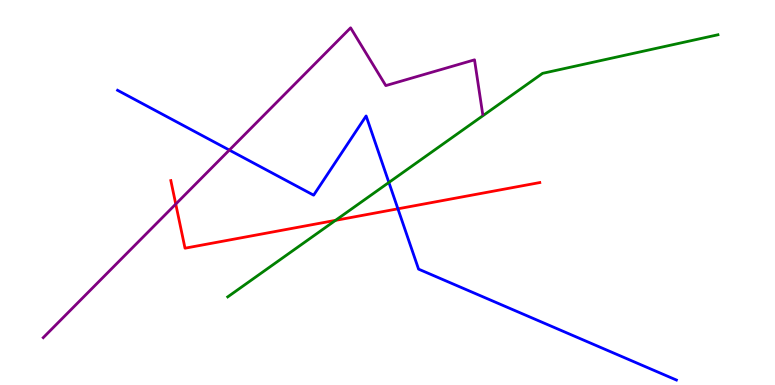[{'lines': ['blue', 'red'], 'intersections': [{'x': 5.13, 'y': 4.58}]}, {'lines': ['green', 'red'], 'intersections': [{'x': 4.33, 'y': 4.28}]}, {'lines': ['purple', 'red'], 'intersections': [{'x': 2.27, 'y': 4.7}]}, {'lines': ['blue', 'green'], 'intersections': [{'x': 5.02, 'y': 5.26}]}, {'lines': ['blue', 'purple'], 'intersections': [{'x': 2.96, 'y': 6.1}]}, {'lines': ['green', 'purple'], 'intersections': []}]